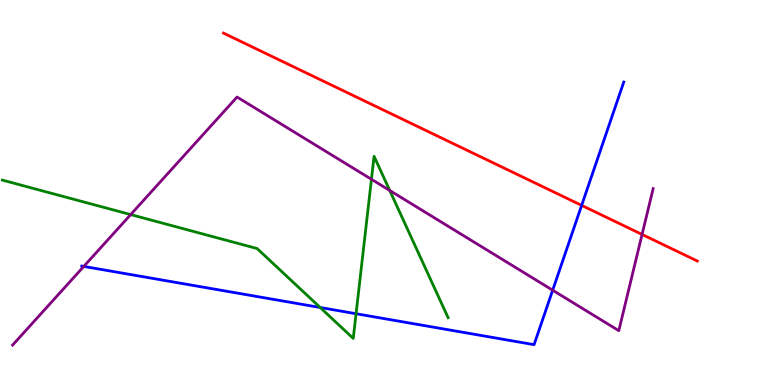[{'lines': ['blue', 'red'], 'intersections': [{'x': 7.51, 'y': 4.67}]}, {'lines': ['green', 'red'], 'intersections': []}, {'lines': ['purple', 'red'], 'intersections': [{'x': 8.28, 'y': 3.91}]}, {'lines': ['blue', 'green'], 'intersections': [{'x': 4.13, 'y': 2.01}, {'x': 4.59, 'y': 1.85}]}, {'lines': ['blue', 'purple'], 'intersections': [{'x': 1.08, 'y': 3.08}, {'x': 7.13, 'y': 2.46}]}, {'lines': ['green', 'purple'], 'intersections': [{'x': 1.69, 'y': 4.43}, {'x': 4.79, 'y': 5.34}, {'x': 5.03, 'y': 5.05}]}]